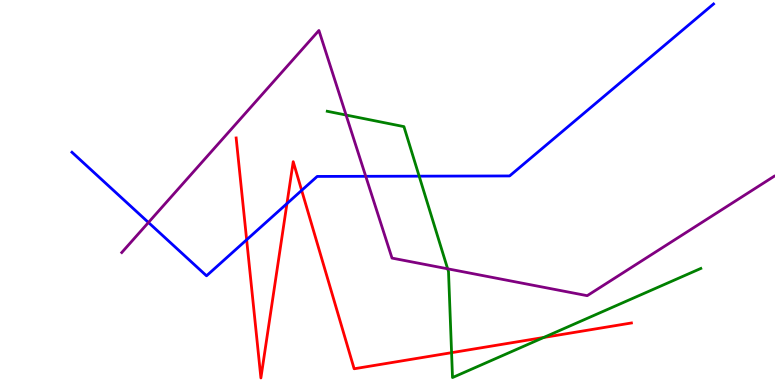[{'lines': ['blue', 'red'], 'intersections': [{'x': 3.18, 'y': 3.77}, {'x': 3.7, 'y': 4.71}, {'x': 3.89, 'y': 5.05}]}, {'lines': ['green', 'red'], 'intersections': [{'x': 5.83, 'y': 0.839}, {'x': 7.02, 'y': 1.23}]}, {'lines': ['purple', 'red'], 'intersections': []}, {'lines': ['blue', 'green'], 'intersections': [{'x': 5.41, 'y': 5.42}]}, {'lines': ['blue', 'purple'], 'intersections': [{'x': 1.92, 'y': 4.22}, {'x': 4.72, 'y': 5.42}]}, {'lines': ['green', 'purple'], 'intersections': [{'x': 4.47, 'y': 7.01}, {'x': 5.78, 'y': 3.02}]}]